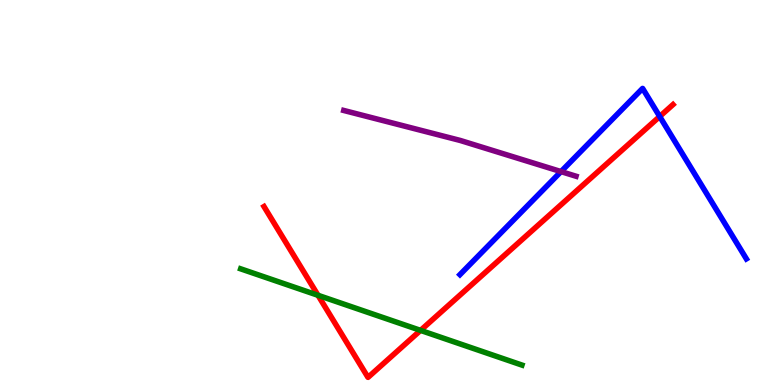[{'lines': ['blue', 'red'], 'intersections': [{'x': 8.51, 'y': 6.97}]}, {'lines': ['green', 'red'], 'intersections': [{'x': 4.1, 'y': 2.33}, {'x': 5.43, 'y': 1.42}]}, {'lines': ['purple', 'red'], 'intersections': []}, {'lines': ['blue', 'green'], 'intersections': []}, {'lines': ['blue', 'purple'], 'intersections': [{'x': 7.24, 'y': 5.54}]}, {'lines': ['green', 'purple'], 'intersections': []}]